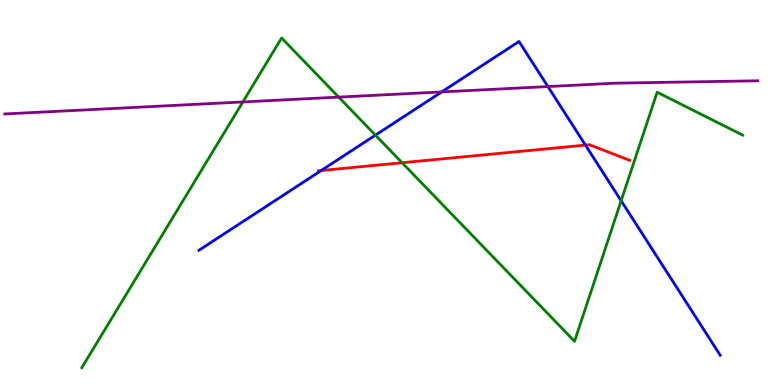[{'lines': ['blue', 'red'], 'intersections': [{'x': 4.14, 'y': 5.57}, {'x': 7.55, 'y': 6.23}]}, {'lines': ['green', 'red'], 'intersections': [{'x': 5.19, 'y': 5.77}]}, {'lines': ['purple', 'red'], 'intersections': []}, {'lines': ['blue', 'green'], 'intersections': [{'x': 4.84, 'y': 6.49}, {'x': 8.01, 'y': 4.78}]}, {'lines': ['blue', 'purple'], 'intersections': [{'x': 5.7, 'y': 7.61}, {'x': 7.07, 'y': 7.75}]}, {'lines': ['green', 'purple'], 'intersections': [{'x': 3.13, 'y': 7.35}, {'x': 4.37, 'y': 7.48}]}]